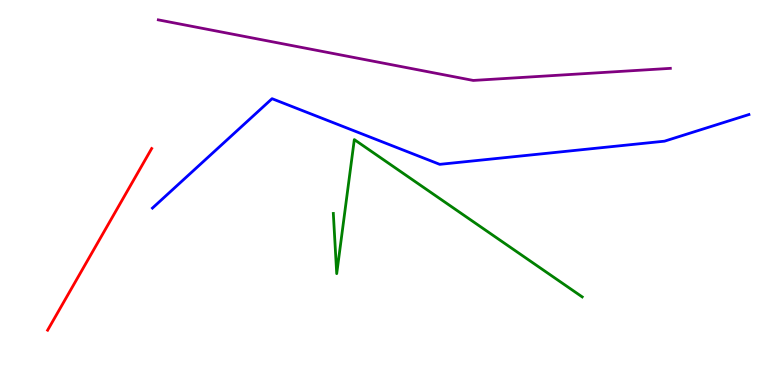[{'lines': ['blue', 'red'], 'intersections': []}, {'lines': ['green', 'red'], 'intersections': []}, {'lines': ['purple', 'red'], 'intersections': []}, {'lines': ['blue', 'green'], 'intersections': []}, {'lines': ['blue', 'purple'], 'intersections': []}, {'lines': ['green', 'purple'], 'intersections': []}]